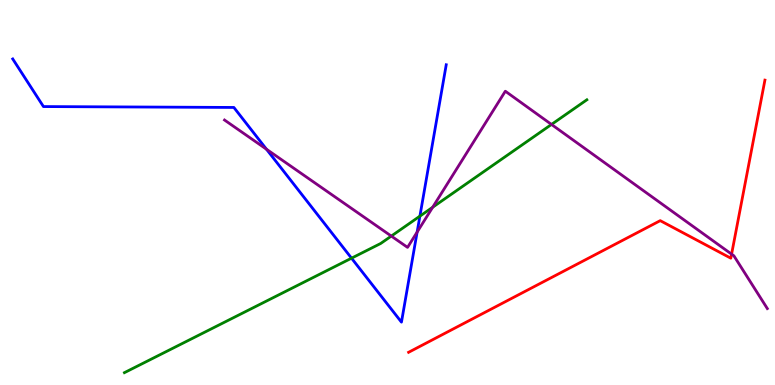[{'lines': ['blue', 'red'], 'intersections': []}, {'lines': ['green', 'red'], 'intersections': []}, {'lines': ['purple', 'red'], 'intersections': [{'x': 9.44, 'y': 3.4}]}, {'lines': ['blue', 'green'], 'intersections': [{'x': 4.54, 'y': 3.29}, {'x': 5.42, 'y': 4.39}]}, {'lines': ['blue', 'purple'], 'intersections': [{'x': 3.44, 'y': 6.12}, {'x': 5.38, 'y': 3.97}]}, {'lines': ['green', 'purple'], 'intersections': [{'x': 5.05, 'y': 3.87}, {'x': 5.58, 'y': 4.62}, {'x': 7.12, 'y': 6.77}]}]